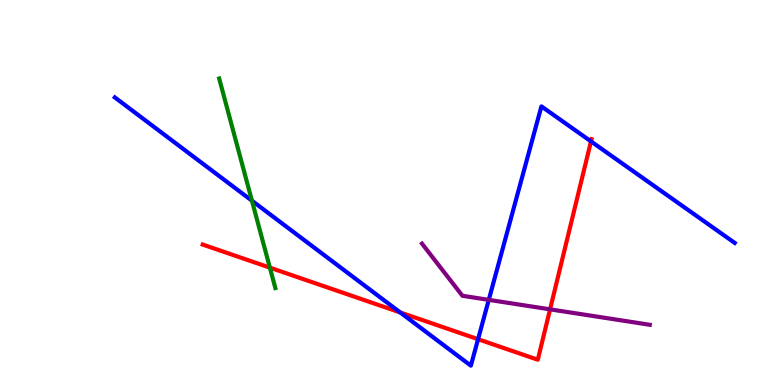[{'lines': ['blue', 'red'], 'intersections': [{'x': 5.16, 'y': 1.88}, {'x': 6.17, 'y': 1.19}, {'x': 7.63, 'y': 6.33}]}, {'lines': ['green', 'red'], 'intersections': [{'x': 3.48, 'y': 3.05}]}, {'lines': ['purple', 'red'], 'intersections': [{'x': 7.1, 'y': 1.97}]}, {'lines': ['blue', 'green'], 'intersections': [{'x': 3.25, 'y': 4.79}]}, {'lines': ['blue', 'purple'], 'intersections': [{'x': 6.31, 'y': 2.21}]}, {'lines': ['green', 'purple'], 'intersections': []}]